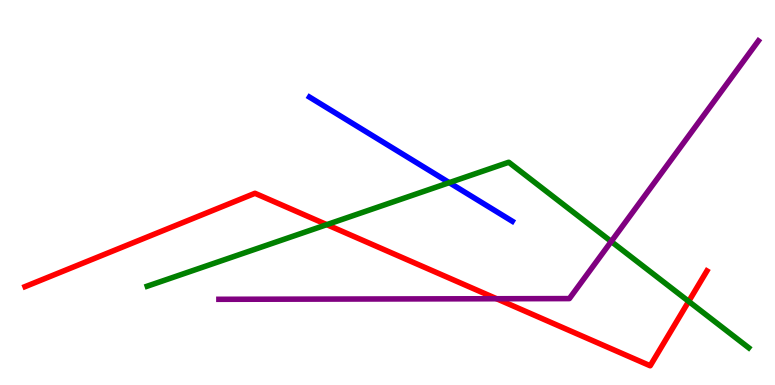[{'lines': ['blue', 'red'], 'intersections': []}, {'lines': ['green', 'red'], 'intersections': [{'x': 4.22, 'y': 4.17}, {'x': 8.89, 'y': 2.17}]}, {'lines': ['purple', 'red'], 'intersections': [{'x': 6.41, 'y': 2.24}]}, {'lines': ['blue', 'green'], 'intersections': [{'x': 5.8, 'y': 5.26}]}, {'lines': ['blue', 'purple'], 'intersections': []}, {'lines': ['green', 'purple'], 'intersections': [{'x': 7.89, 'y': 3.73}]}]